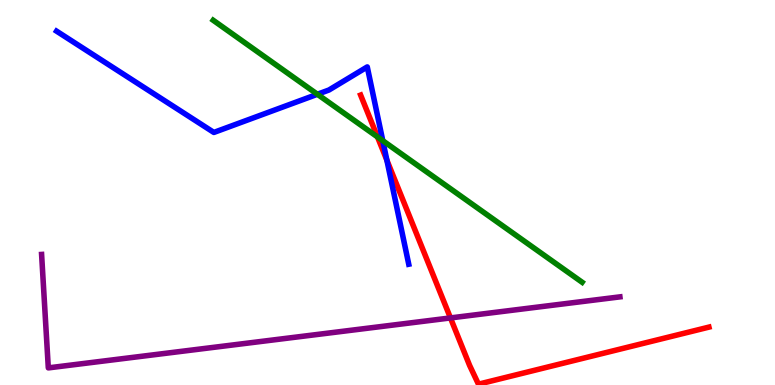[{'lines': ['blue', 'red'], 'intersections': [{'x': 4.99, 'y': 5.84}]}, {'lines': ['green', 'red'], 'intersections': [{'x': 4.87, 'y': 6.44}]}, {'lines': ['purple', 'red'], 'intersections': [{'x': 5.81, 'y': 1.74}]}, {'lines': ['blue', 'green'], 'intersections': [{'x': 4.1, 'y': 7.55}, {'x': 4.94, 'y': 6.35}]}, {'lines': ['blue', 'purple'], 'intersections': []}, {'lines': ['green', 'purple'], 'intersections': []}]